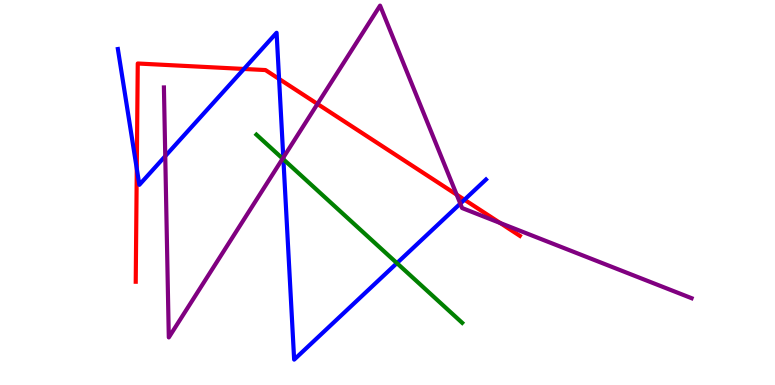[{'lines': ['blue', 'red'], 'intersections': [{'x': 1.76, 'y': 5.62}, {'x': 3.15, 'y': 8.21}, {'x': 3.6, 'y': 7.95}, {'x': 5.99, 'y': 4.81}]}, {'lines': ['green', 'red'], 'intersections': []}, {'lines': ['purple', 'red'], 'intersections': [{'x': 4.1, 'y': 7.3}, {'x': 5.89, 'y': 4.94}, {'x': 6.45, 'y': 4.21}]}, {'lines': ['blue', 'green'], 'intersections': [{'x': 3.66, 'y': 5.86}, {'x': 5.12, 'y': 3.17}]}, {'lines': ['blue', 'purple'], 'intersections': [{'x': 2.13, 'y': 5.94}, {'x': 3.66, 'y': 5.91}, {'x': 5.94, 'y': 4.71}]}, {'lines': ['green', 'purple'], 'intersections': [{'x': 3.65, 'y': 5.88}]}]